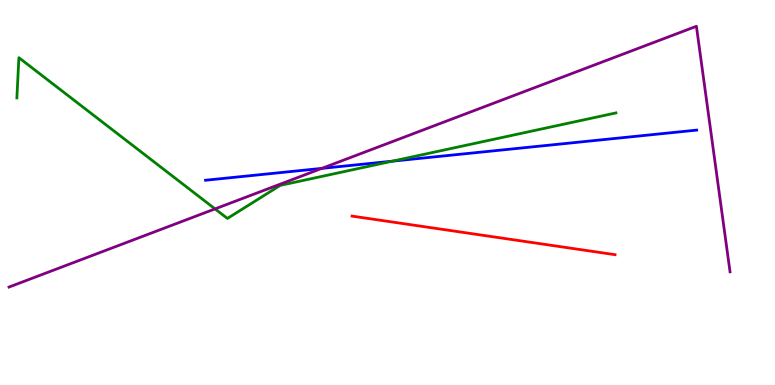[{'lines': ['blue', 'red'], 'intersections': []}, {'lines': ['green', 'red'], 'intersections': []}, {'lines': ['purple', 'red'], 'intersections': []}, {'lines': ['blue', 'green'], 'intersections': [{'x': 5.06, 'y': 5.81}]}, {'lines': ['blue', 'purple'], 'intersections': [{'x': 4.15, 'y': 5.63}]}, {'lines': ['green', 'purple'], 'intersections': [{'x': 2.77, 'y': 4.57}]}]